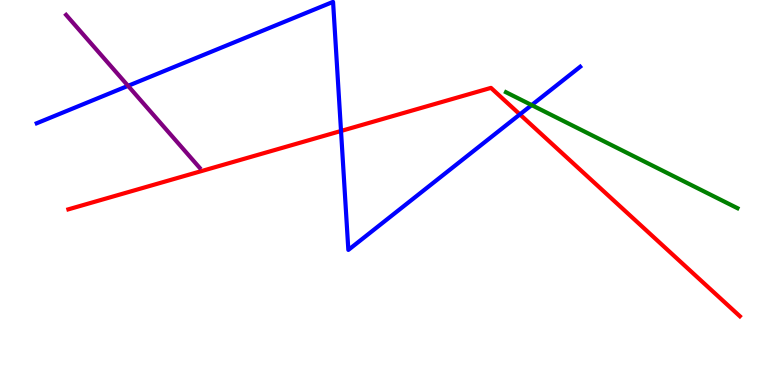[{'lines': ['blue', 'red'], 'intersections': [{'x': 4.4, 'y': 6.6}, {'x': 6.71, 'y': 7.03}]}, {'lines': ['green', 'red'], 'intersections': []}, {'lines': ['purple', 'red'], 'intersections': []}, {'lines': ['blue', 'green'], 'intersections': [{'x': 6.86, 'y': 7.27}]}, {'lines': ['blue', 'purple'], 'intersections': [{'x': 1.65, 'y': 7.77}]}, {'lines': ['green', 'purple'], 'intersections': []}]